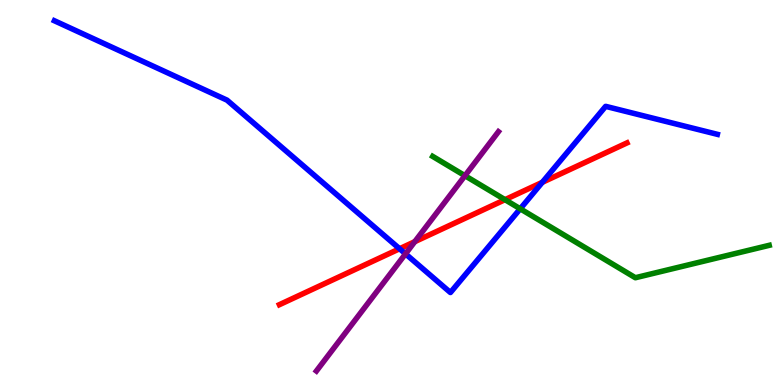[{'lines': ['blue', 'red'], 'intersections': [{'x': 5.16, 'y': 3.54}, {'x': 7.0, 'y': 5.26}]}, {'lines': ['green', 'red'], 'intersections': [{'x': 6.52, 'y': 4.81}]}, {'lines': ['purple', 'red'], 'intersections': [{'x': 5.35, 'y': 3.72}]}, {'lines': ['blue', 'green'], 'intersections': [{'x': 6.71, 'y': 4.58}]}, {'lines': ['blue', 'purple'], 'intersections': [{'x': 5.23, 'y': 3.41}]}, {'lines': ['green', 'purple'], 'intersections': [{'x': 6.0, 'y': 5.44}]}]